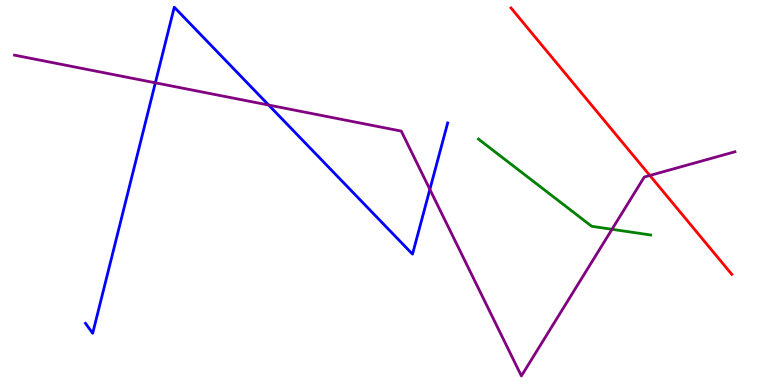[{'lines': ['blue', 'red'], 'intersections': []}, {'lines': ['green', 'red'], 'intersections': []}, {'lines': ['purple', 'red'], 'intersections': [{'x': 8.39, 'y': 5.44}]}, {'lines': ['blue', 'green'], 'intersections': []}, {'lines': ['blue', 'purple'], 'intersections': [{'x': 2.0, 'y': 7.85}, {'x': 3.47, 'y': 7.27}, {'x': 5.55, 'y': 5.08}]}, {'lines': ['green', 'purple'], 'intersections': [{'x': 7.9, 'y': 4.04}]}]